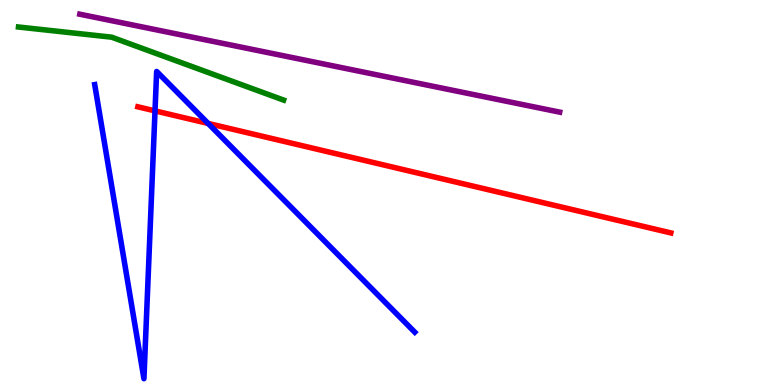[{'lines': ['blue', 'red'], 'intersections': [{'x': 2.0, 'y': 7.12}, {'x': 2.69, 'y': 6.79}]}, {'lines': ['green', 'red'], 'intersections': []}, {'lines': ['purple', 'red'], 'intersections': []}, {'lines': ['blue', 'green'], 'intersections': []}, {'lines': ['blue', 'purple'], 'intersections': []}, {'lines': ['green', 'purple'], 'intersections': []}]